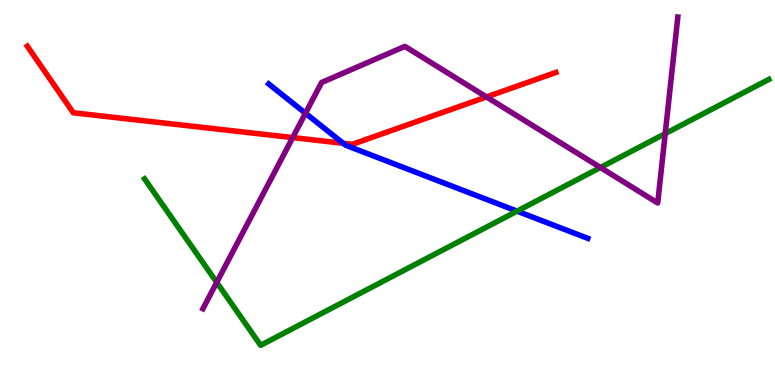[{'lines': ['blue', 'red'], 'intersections': [{'x': 4.43, 'y': 6.28}]}, {'lines': ['green', 'red'], 'intersections': []}, {'lines': ['purple', 'red'], 'intersections': [{'x': 3.78, 'y': 6.43}, {'x': 6.28, 'y': 7.48}]}, {'lines': ['blue', 'green'], 'intersections': [{'x': 6.67, 'y': 4.52}]}, {'lines': ['blue', 'purple'], 'intersections': [{'x': 3.94, 'y': 7.06}]}, {'lines': ['green', 'purple'], 'intersections': [{'x': 2.8, 'y': 2.67}, {'x': 7.75, 'y': 5.65}, {'x': 8.58, 'y': 6.53}]}]